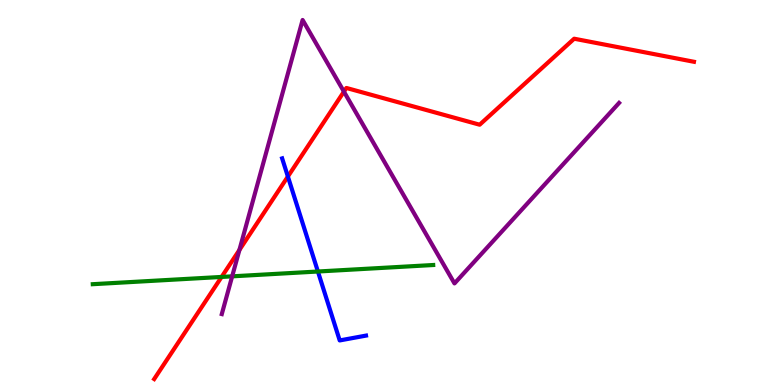[{'lines': ['blue', 'red'], 'intersections': [{'x': 3.71, 'y': 5.41}]}, {'lines': ['green', 'red'], 'intersections': [{'x': 2.86, 'y': 2.81}]}, {'lines': ['purple', 'red'], 'intersections': [{'x': 3.09, 'y': 3.51}, {'x': 4.44, 'y': 7.62}]}, {'lines': ['blue', 'green'], 'intersections': [{'x': 4.1, 'y': 2.95}]}, {'lines': ['blue', 'purple'], 'intersections': []}, {'lines': ['green', 'purple'], 'intersections': [{'x': 3.0, 'y': 2.82}]}]